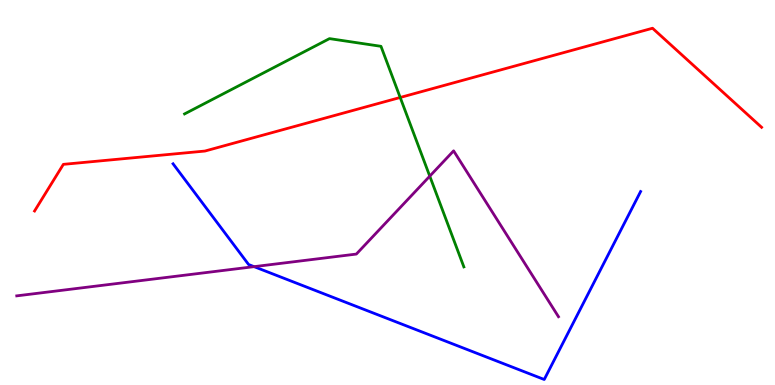[{'lines': ['blue', 'red'], 'intersections': []}, {'lines': ['green', 'red'], 'intersections': [{'x': 5.16, 'y': 7.47}]}, {'lines': ['purple', 'red'], 'intersections': []}, {'lines': ['blue', 'green'], 'intersections': []}, {'lines': ['blue', 'purple'], 'intersections': [{'x': 3.28, 'y': 3.07}]}, {'lines': ['green', 'purple'], 'intersections': [{'x': 5.55, 'y': 5.42}]}]